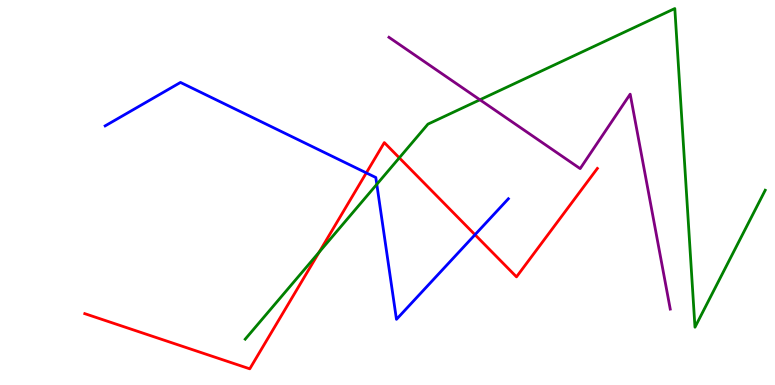[{'lines': ['blue', 'red'], 'intersections': [{'x': 4.73, 'y': 5.51}, {'x': 6.13, 'y': 3.9}]}, {'lines': ['green', 'red'], 'intersections': [{'x': 4.12, 'y': 3.45}, {'x': 5.15, 'y': 5.9}]}, {'lines': ['purple', 'red'], 'intersections': []}, {'lines': ['blue', 'green'], 'intersections': [{'x': 4.86, 'y': 5.21}]}, {'lines': ['blue', 'purple'], 'intersections': []}, {'lines': ['green', 'purple'], 'intersections': [{'x': 6.19, 'y': 7.41}]}]